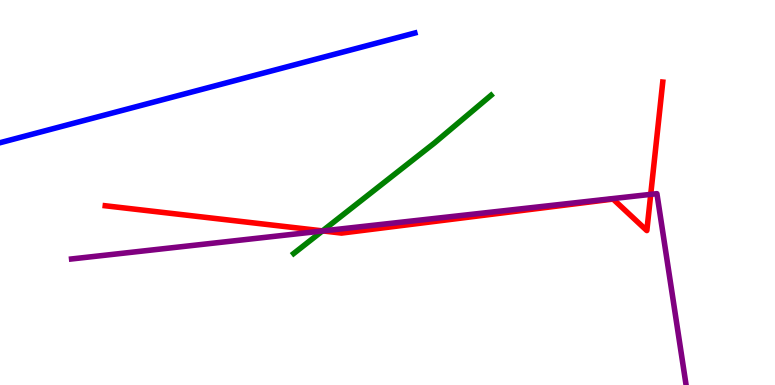[{'lines': ['blue', 'red'], 'intersections': []}, {'lines': ['green', 'red'], 'intersections': [{'x': 4.16, 'y': 4.0}]}, {'lines': ['purple', 'red'], 'intersections': [{'x': 4.17, 'y': 4.0}, {'x': 8.4, 'y': 4.95}]}, {'lines': ['blue', 'green'], 'intersections': []}, {'lines': ['blue', 'purple'], 'intersections': []}, {'lines': ['green', 'purple'], 'intersections': [{'x': 4.16, 'y': 4.0}]}]